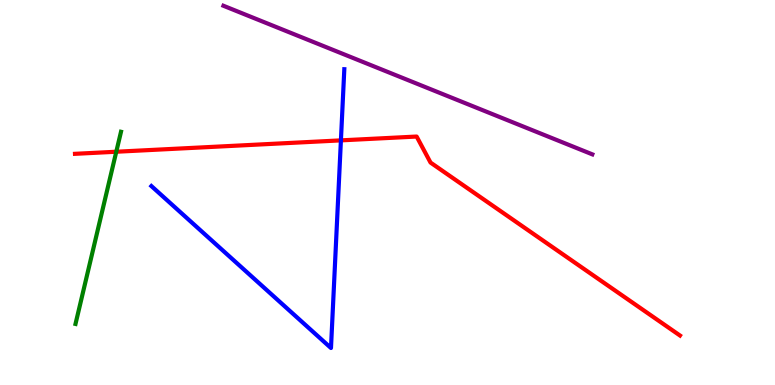[{'lines': ['blue', 'red'], 'intersections': [{'x': 4.4, 'y': 6.35}]}, {'lines': ['green', 'red'], 'intersections': [{'x': 1.5, 'y': 6.06}]}, {'lines': ['purple', 'red'], 'intersections': []}, {'lines': ['blue', 'green'], 'intersections': []}, {'lines': ['blue', 'purple'], 'intersections': []}, {'lines': ['green', 'purple'], 'intersections': []}]